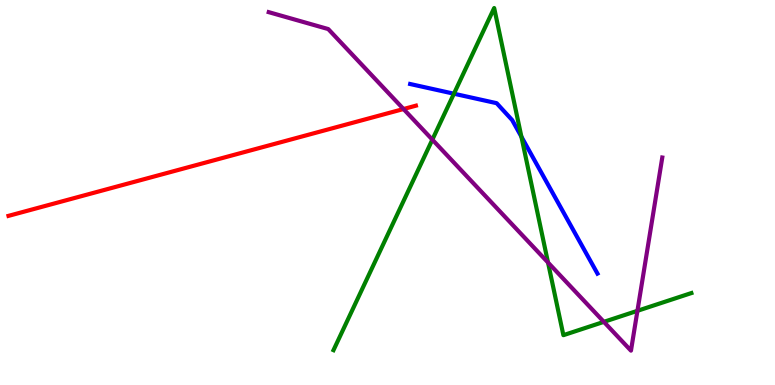[{'lines': ['blue', 'red'], 'intersections': []}, {'lines': ['green', 'red'], 'intersections': []}, {'lines': ['purple', 'red'], 'intersections': [{'x': 5.21, 'y': 7.17}]}, {'lines': ['blue', 'green'], 'intersections': [{'x': 5.86, 'y': 7.57}, {'x': 6.73, 'y': 6.45}]}, {'lines': ['blue', 'purple'], 'intersections': []}, {'lines': ['green', 'purple'], 'intersections': [{'x': 5.58, 'y': 6.37}, {'x': 7.07, 'y': 3.18}, {'x': 7.79, 'y': 1.64}, {'x': 8.22, 'y': 1.93}]}]